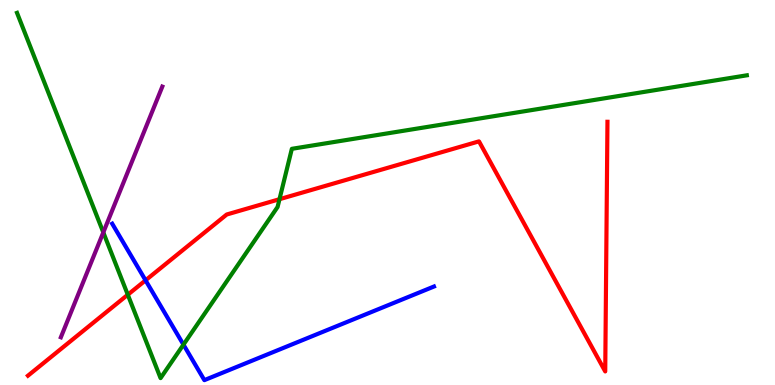[{'lines': ['blue', 'red'], 'intersections': [{'x': 1.88, 'y': 2.72}]}, {'lines': ['green', 'red'], 'intersections': [{'x': 1.65, 'y': 2.34}, {'x': 3.61, 'y': 4.83}]}, {'lines': ['purple', 'red'], 'intersections': []}, {'lines': ['blue', 'green'], 'intersections': [{'x': 2.37, 'y': 1.05}]}, {'lines': ['blue', 'purple'], 'intersections': []}, {'lines': ['green', 'purple'], 'intersections': [{'x': 1.33, 'y': 3.96}]}]